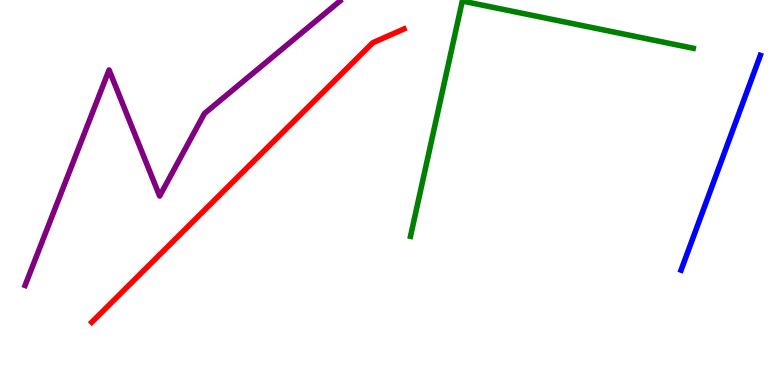[{'lines': ['blue', 'red'], 'intersections': []}, {'lines': ['green', 'red'], 'intersections': []}, {'lines': ['purple', 'red'], 'intersections': []}, {'lines': ['blue', 'green'], 'intersections': []}, {'lines': ['blue', 'purple'], 'intersections': []}, {'lines': ['green', 'purple'], 'intersections': []}]